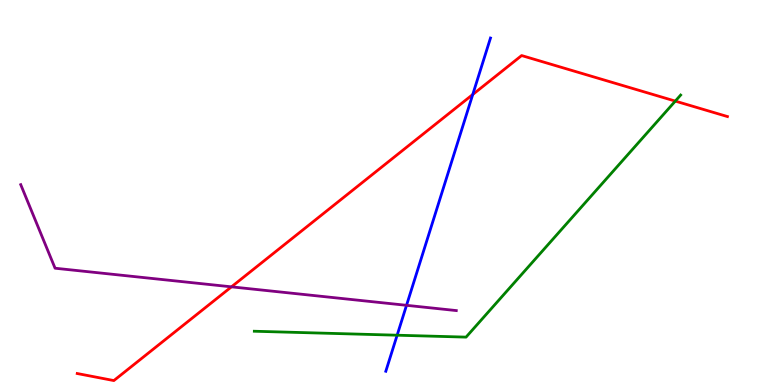[{'lines': ['blue', 'red'], 'intersections': [{'x': 6.1, 'y': 7.55}]}, {'lines': ['green', 'red'], 'intersections': [{'x': 8.71, 'y': 7.37}]}, {'lines': ['purple', 'red'], 'intersections': [{'x': 2.99, 'y': 2.55}]}, {'lines': ['blue', 'green'], 'intersections': [{'x': 5.12, 'y': 1.29}]}, {'lines': ['blue', 'purple'], 'intersections': [{'x': 5.25, 'y': 2.07}]}, {'lines': ['green', 'purple'], 'intersections': []}]